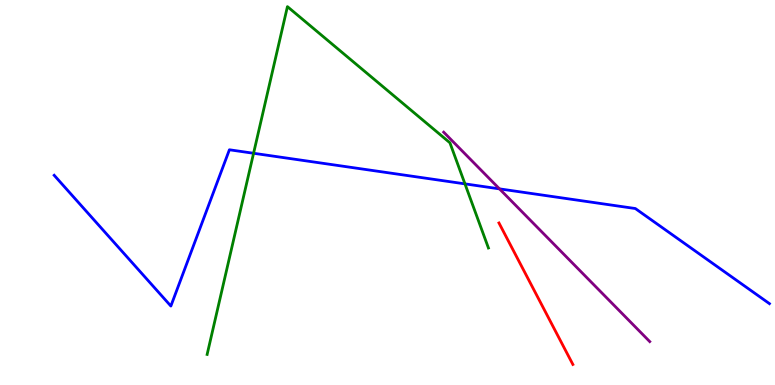[{'lines': ['blue', 'red'], 'intersections': []}, {'lines': ['green', 'red'], 'intersections': []}, {'lines': ['purple', 'red'], 'intersections': []}, {'lines': ['blue', 'green'], 'intersections': [{'x': 3.27, 'y': 6.02}, {'x': 6.0, 'y': 5.22}]}, {'lines': ['blue', 'purple'], 'intersections': [{'x': 6.44, 'y': 5.09}]}, {'lines': ['green', 'purple'], 'intersections': []}]